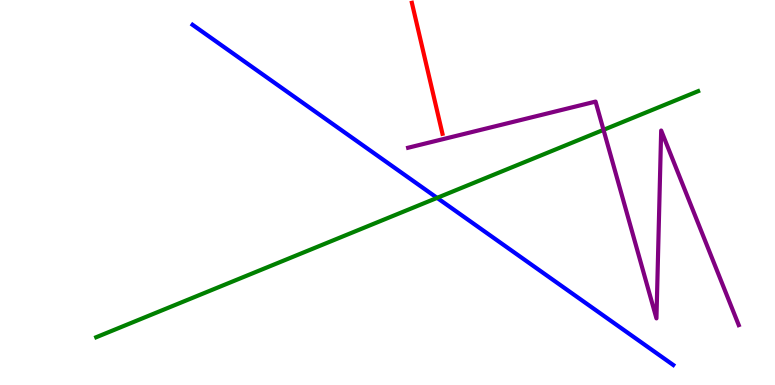[{'lines': ['blue', 'red'], 'intersections': []}, {'lines': ['green', 'red'], 'intersections': []}, {'lines': ['purple', 'red'], 'intersections': []}, {'lines': ['blue', 'green'], 'intersections': [{'x': 5.64, 'y': 4.86}]}, {'lines': ['blue', 'purple'], 'intersections': []}, {'lines': ['green', 'purple'], 'intersections': [{'x': 7.79, 'y': 6.63}]}]